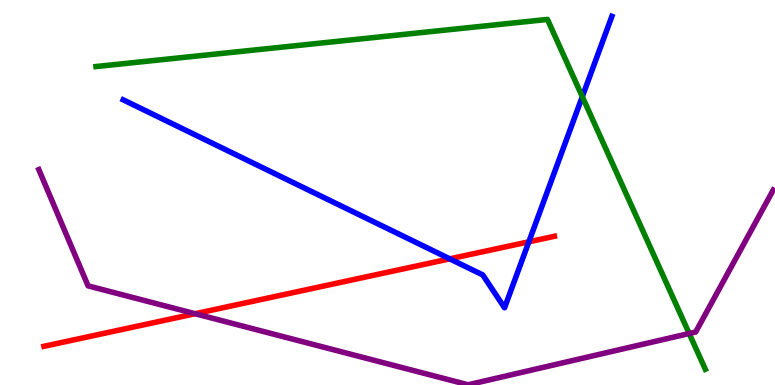[{'lines': ['blue', 'red'], 'intersections': [{'x': 5.8, 'y': 3.28}, {'x': 6.82, 'y': 3.72}]}, {'lines': ['green', 'red'], 'intersections': []}, {'lines': ['purple', 'red'], 'intersections': [{'x': 2.52, 'y': 1.85}]}, {'lines': ['blue', 'green'], 'intersections': [{'x': 7.51, 'y': 7.49}]}, {'lines': ['blue', 'purple'], 'intersections': []}, {'lines': ['green', 'purple'], 'intersections': [{'x': 8.89, 'y': 1.34}]}]